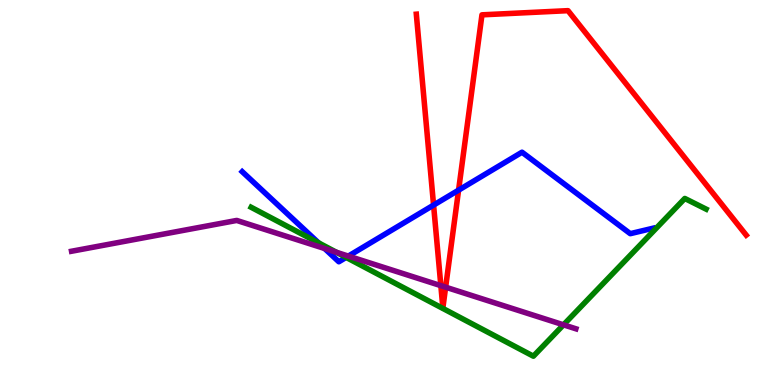[{'lines': ['blue', 'red'], 'intersections': [{'x': 5.59, 'y': 4.67}, {'x': 5.92, 'y': 5.06}]}, {'lines': ['green', 'red'], 'intersections': []}, {'lines': ['purple', 'red'], 'intersections': [{'x': 5.69, 'y': 2.58}, {'x': 5.75, 'y': 2.54}]}, {'lines': ['blue', 'green'], 'intersections': [{'x': 4.11, 'y': 3.69}, {'x': 4.47, 'y': 3.31}]}, {'lines': ['blue', 'purple'], 'intersections': [{'x': 4.19, 'y': 3.54}, {'x': 4.49, 'y': 3.35}]}, {'lines': ['green', 'purple'], 'intersections': [{'x': 4.34, 'y': 3.45}, {'x': 7.27, 'y': 1.56}]}]